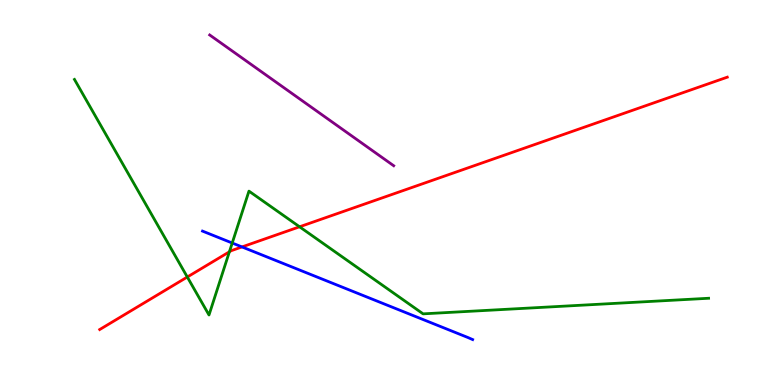[{'lines': ['blue', 'red'], 'intersections': [{'x': 3.12, 'y': 3.59}]}, {'lines': ['green', 'red'], 'intersections': [{'x': 2.42, 'y': 2.8}, {'x': 2.96, 'y': 3.46}, {'x': 3.87, 'y': 4.11}]}, {'lines': ['purple', 'red'], 'intersections': []}, {'lines': ['blue', 'green'], 'intersections': [{'x': 3.0, 'y': 3.69}]}, {'lines': ['blue', 'purple'], 'intersections': []}, {'lines': ['green', 'purple'], 'intersections': []}]